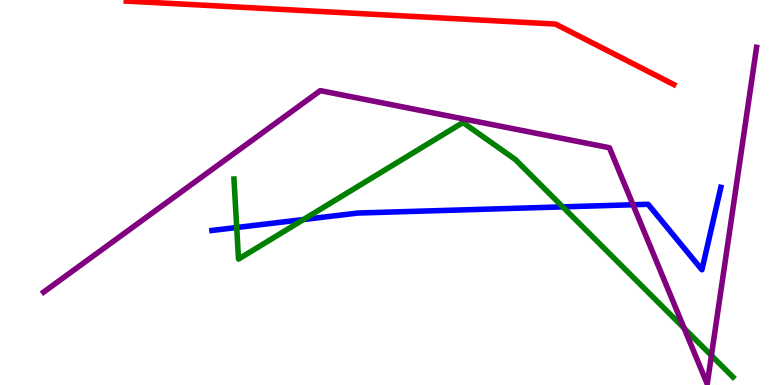[{'lines': ['blue', 'red'], 'intersections': []}, {'lines': ['green', 'red'], 'intersections': []}, {'lines': ['purple', 'red'], 'intersections': []}, {'lines': ['blue', 'green'], 'intersections': [{'x': 3.05, 'y': 4.09}, {'x': 3.92, 'y': 4.3}, {'x': 7.26, 'y': 4.63}]}, {'lines': ['blue', 'purple'], 'intersections': [{'x': 8.17, 'y': 4.68}]}, {'lines': ['green', 'purple'], 'intersections': [{'x': 8.83, 'y': 1.47}, {'x': 9.18, 'y': 0.766}]}]